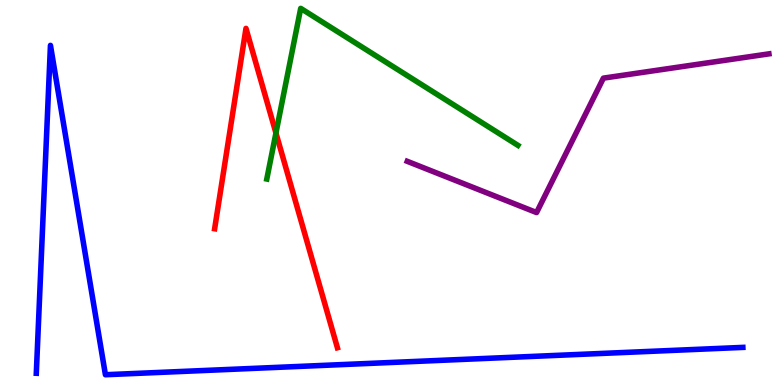[{'lines': ['blue', 'red'], 'intersections': []}, {'lines': ['green', 'red'], 'intersections': [{'x': 3.56, 'y': 6.54}]}, {'lines': ['purple', 'red'], 'intersections': []}, {'lines': ['blue', 'green'], 'intersections': []}, {'lines': ['blue', 'purple'], 'intersections': []}, {'lines': ['green', 'purple'], 'intersections': []}]